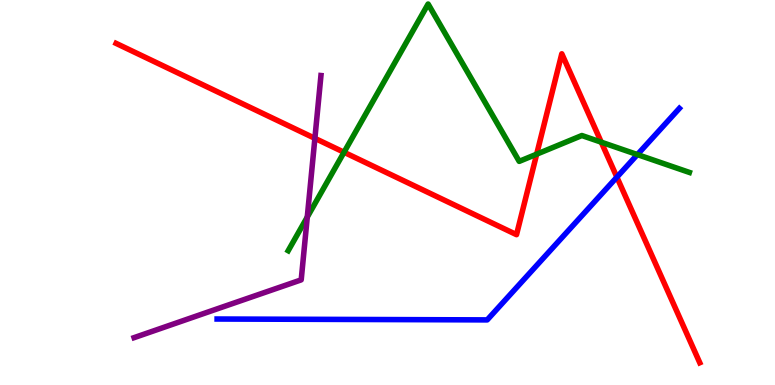[{'lines': ['blue', 'red'], 'intersections': [{'x': 7.96, 'y': 5.4}]}, {'lines': ['green', 'red'], 'intersections': [{'x': 4.44, 'y': 6.05}, {'x': 6.92, 'y': 6.0}, {'x': 7.76, 'y': 6.31}]}, {'lines': ['purple', 'red'], 'intersections': [{'x': 4.06, 'y': 6.41}]}, {'lines': ['blue', 'green'], 'intersections': [{'x': 8.22, 'y': 5.98}]}, {'lines': ['blue', 'purple'], 'intersections': []}, {'lines': ['green', 'purple'], 'intersections': [{'x': 3.96, 'y': 4.36}]}]